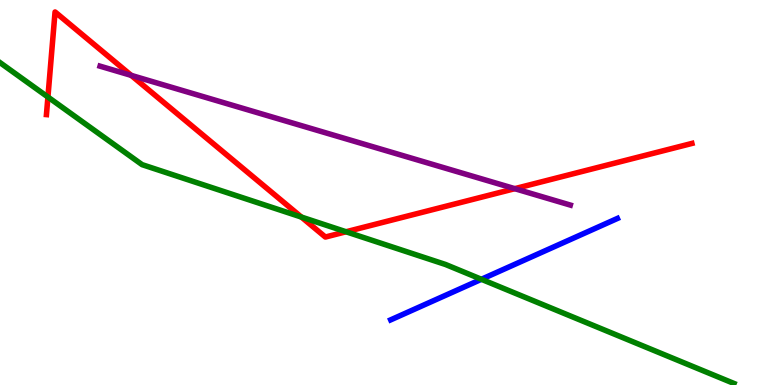[{'lines': ['blue', 'red'], 'intersections': []}, {'lines': ['green', 'red'], 'intersections': [{'x': 0.618, 'y': 7.48}, {'x': 3.89, 'y': 4.36}, {'x': 4.47, 'y': 3.98}]}, {'lines': ['purple', 'red'], 'intersections': [{'x': 1.69, 'y': 8.04}, {'x': 6.64, 'y': 5.1}]}, {'lines': ['blue', 'green'], 'intersections': [{'x': 6.21, 'y': 2.75}]}, {'lines': ['blue', 'purple'], 'intersections': []}, {'lines': ['green', 'purple'], 'intersections': []}]